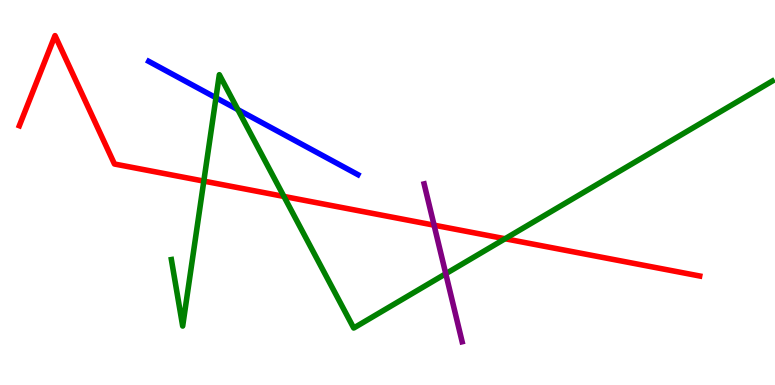[{'lines': ['blue', 'red'], 'intersections': []}, {'lines': ['green', 'red'], 'intersections': [{'x': 2.63, 'y': 5.3}, {'x': 3.66, 'y': 4.9}, {'x': 6.52, 'y': 3.8}]}, {'lines': ['purple', 'red'], 'intersections': [{'x': 5.6, 'y': 4.15}]}, {'lines': ['blue', 'green'], 'intersections': [{'x': 2.79, 'y': 7.46}, {'x': 3.07, 'y': 7.15}]}, {'lines': ['blue', 'purple'], 'intersections': []}, {'lines': ['green', 'purple'], 'intersections': [{'x': 5.75, 'y': 2.89}]}]